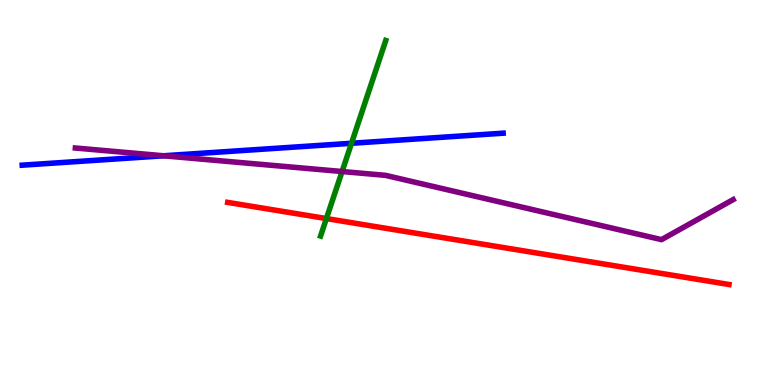[{'lines': ['blue', 'red'], 'intersections': []}, {'lines': ['green', 'red'], 'intersections': [{'x': 4.21, 'y': 4.32}]}, {'lines': ['purple', 'red'], 'intersections': []}, {'lines': ['blue', 'green'], 'intersections': [{'x': 4.54, 'y': 6.28}]}, {'lines': ['blue', 'purple'], 'intersections': [{'x': 2.11, 'y': 5.95}]}, {'lines': ['green', 'purple'], 'intersections': [{'x': 4.41, 'y': 5.54}]}]